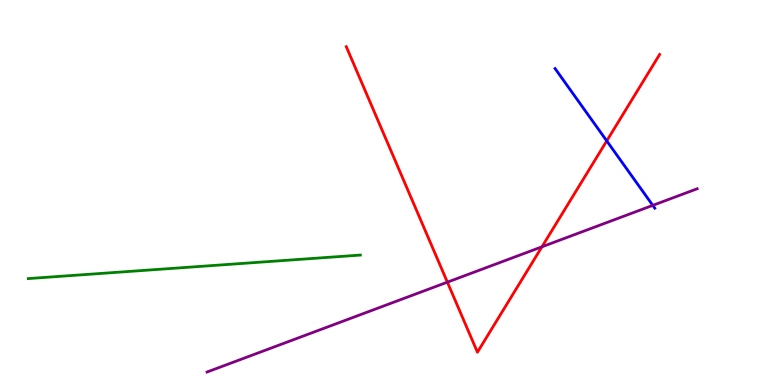[{'lines': ['blue', 'red'], 'intersections': [{'x': 7.83, 'y': 6.34}]}, {'lines': ['green', 'red'], 'intersections': []}, {'lines': ['purple', 'red'], 'intersections': [{'x': 5.77, 'y': 2.67}, {'x': 6.99, 'y': 3.59}]}, {'lines': ['blue', 'green'], 'intersections': []}, {'lines': ['blue', 'purple'], 'intersections': [{'x': 8.42, 'y': 4.67}]}, {'lines': ['green', 'purple'], 'intersections': []}]